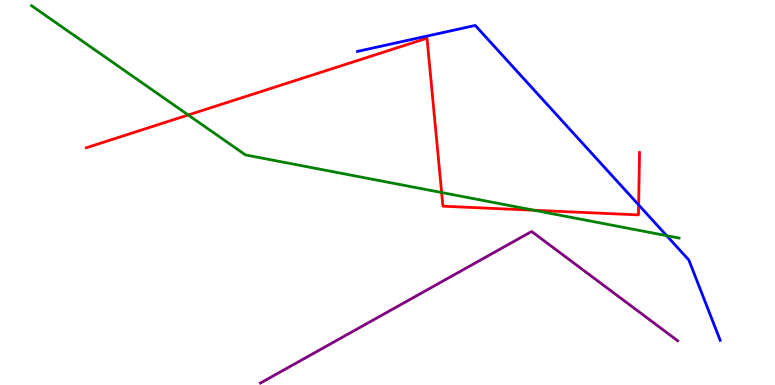[{'lines': ['blue', 'red'], 'intersections': [{'x': 8.24, 'y': 4.68}]}, {'lines': ['green', 'red'], 'intersections': [{'x': 2.43, 'y': 7.01}, {'x': 5.7, 'y': 5.0}, {'x': 6.89, 'y': 4.54}]}, {'lines': ['purple', 'red'], 'intersections': []}, {'lines': ['blue', 'green'], 'intersections': [{'x': 8.6, 'y': 3.88}]}, {'lines': ['blue', 'purple'], 'intersections': []}, {'lines': ['green', 'purple'], 'intersections': []}]